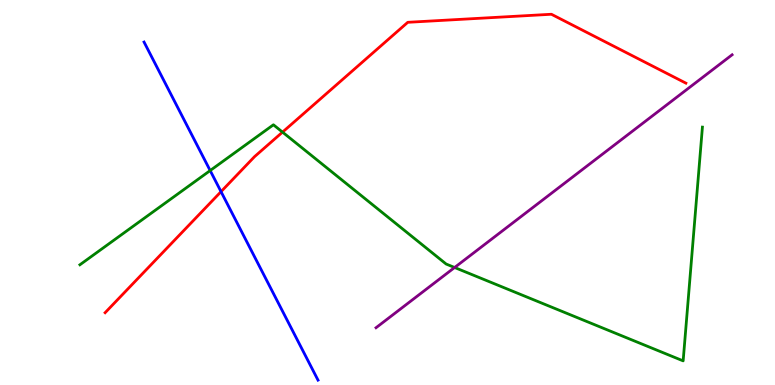[{'lines': ['blue', 'red'], 'intersections': [{'x': 2.85, 'y': 5.02}]}, {'lines': ['green', 'red'], 'intersections': [{'x': 3.65, 'y': 6.57}]}, {'lines': ['purple', 'red'], 'intersections': []}, {'lines': ['blue', 'green'], 'intersections': [{'x': 2.71, 'y': 5.57}]}, {'lines': ['blue', 'purple'], 'intersections': []}, {'lines': ['green', 'purple'], 'intersections': [{'x': 5.87, 'y': 3.05}]}]